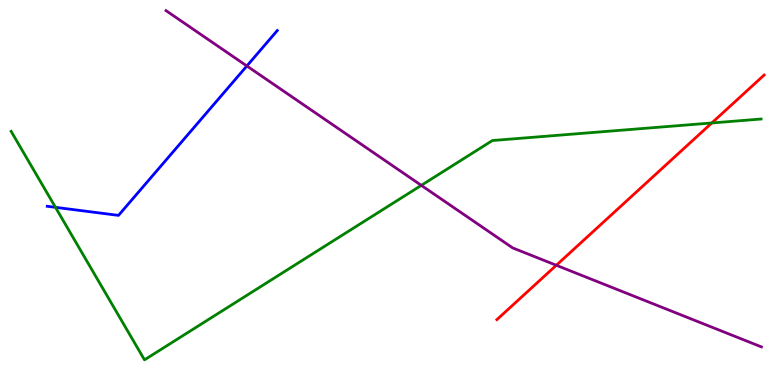[{'lines': ['blue', 'red'], 'intersections': []}, {'lines': ['green', 'red'], 'intersections': [{'x': 9.18, 'y': 6.81}]}, {'lines': ['purple', 'red'], 'intersections': [{'x': 7.18, 'y': 3.11}]}, {'lines': ['blue', 'green'], 'intersections': [{'x': 0.716, 'y': 4.61}]}, {'lines': ['blue', 'purple'], 'intersections': [{'x': 3.19, 'y': 8.29}]}, {'lines': ['green', 'purple'], 'intersections': [{'x': 5.44, 'y': 5.19}]}]